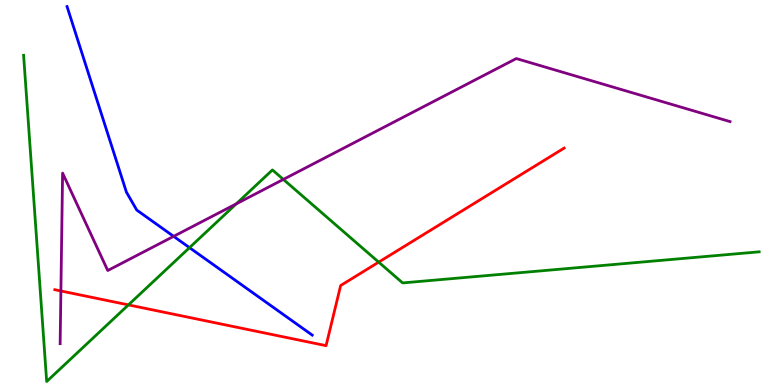[{'lines': ['blue', 'red'], 'intersections': []}, {'lines': ['green', 'red'], 'intersections': [{'x': 1.66, 'y': 2.08}, {'x': 4.89, 'y': 3.19}]}, {'lines': ['purple', 'red'], 'intersections': [{'x': 0.786, 'y': 2.44}]}, {'lines': ['blue', 'green'], 'intersections': [{'x': 2.45, 'y': 3.57}]}, {'lines': ['blue', 'purple'], 'intersections': [{'x': 2.24, 'y': 3.86}]}, {'lines': ['green', 'purple'], 'intersections': [{'x': 3.05, 'y': 4.7}, {'x': 3.66, 'y': 5.34}]}]